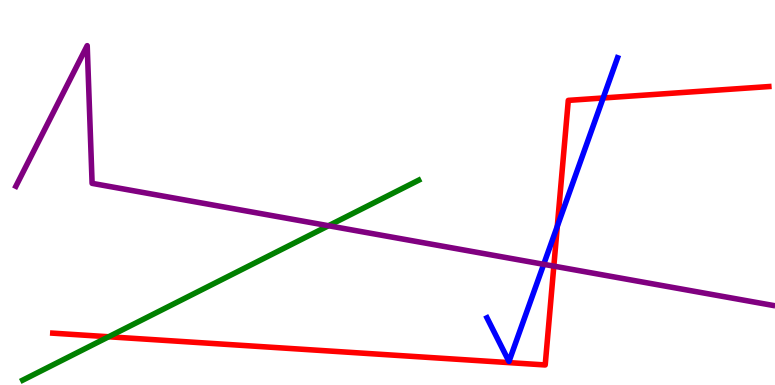[{'lines': ['blue', 'red'], 'intersections': [{'x': 7.19, 'y': 4.12}, {'x': 7.78, 'y': 7.45}]}, {'lines': ['green', 'red'], 'intersections': [{'x': 1.4, 'y': 1.25}]}, {'lines': ['purple', 'red'], 'intersections': [{'x': 7.15, 'y': 3.09}]}, {'lines': ['blue', 'green'], 'intersections': []}, {'lines': ['blue', 'purple'], 'intersections': [{'x': 7.02, 'y': 3.13}]}, {'lines': ['green', 'purple'], 'intersections': [{'x': 4.24, 'y': 4.14}]}]